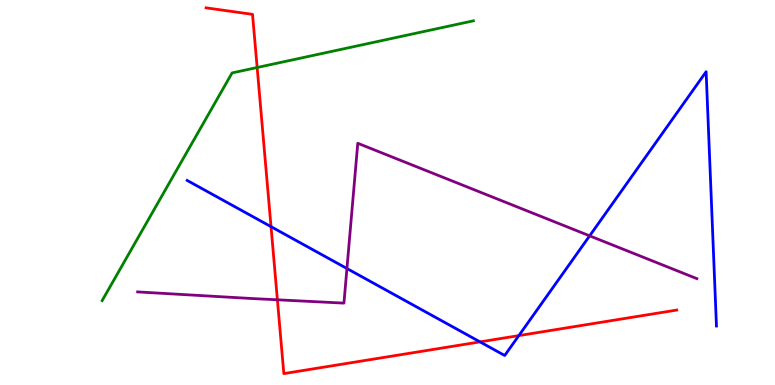[{'lines': ['blue', 'red'], 'intersections': [{'x': 3.5, 'y': 4.11}, {'x': 6.19, 'y': 1.12}, {'x': 6.69, 'y': 1.28}]}, {'lines': ['green', 'red'], 'intersections': [{'x': 3.32, 'y': 8.25}]}, {'lines': ['purple', 'red'], 'intersections': [{'x': 3.58, 'y': 2.21}]}, {'lines': ['blue', 'green'], 'intersections': []}, {'lines': ['blue', 'purple'], 'intersections': [{'x': 4.48, 'y': 3.03}, {'x': 7.61, 'y': 3.87}]}, {'lines': ['green', 'purple'], 'intersections': []}]